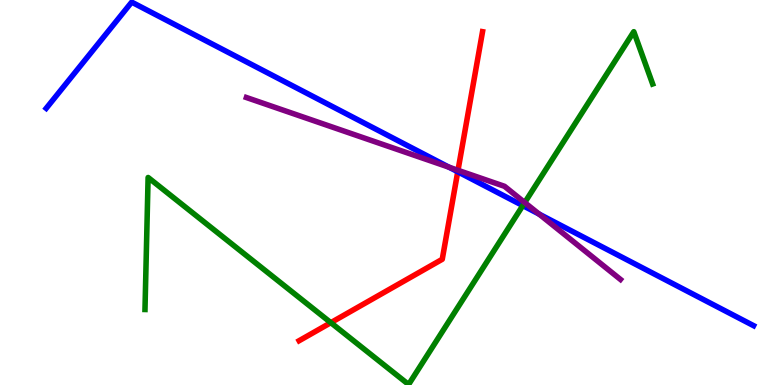[{'lines': ['blue', 'red'], 'intersections': [{'x': 5.91, 'y': 5.54}]}, {'lines': ['green', 'red'], 'intersections': [{'x': 4.27, 'y': 1.62}]}, {'lines': ['purple', 'red'], 'intersections': [{'x': 5.91, 'y': 5.58}]}, {'lines': ['blue', 'green'], 'intersections': [{'x': 6.75, 'y': 4.66}]}, {'lines': ['blue', 'purple'], 'intersections': [{'x': 5.79, 'y': 5.66}, {'x': 6.96, 'y': 4.44}]}, {'lines': ['green', 'purple'], 'intersections': [{'x': 6.77, 'y': 4.74}]}]